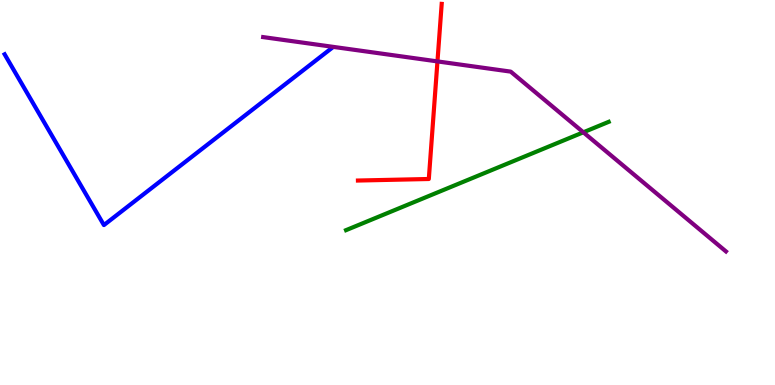[{'lines': ['blue', 'red'], 'intersections': []}, {'lines': ['green', 'red'], 'intersections': []}, {'lines': ['purple', 'red'], 'intersections': [{'x': 5.64, 'y': 8.4}]}, {'lines': ['blue', 'green'], 'intersections': []}, {'lines': ['blue', 'purple'], 'intersections': []}, {'lines': ['green', 'purple'], 'intersections': [{'x': 7.53, 'y': 6.56}]}]